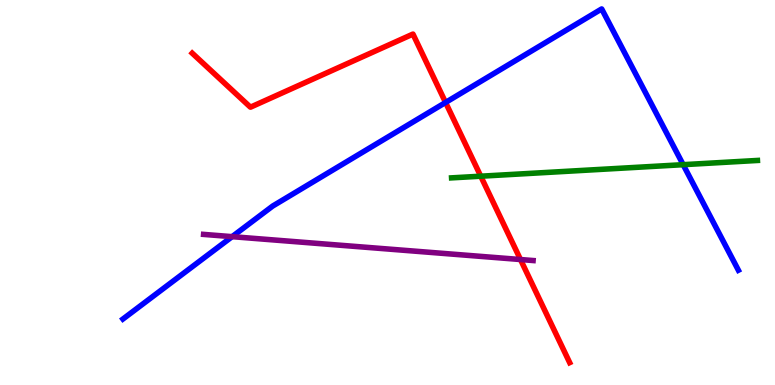[{'lines': ['blue', 'red'], 'intersections': [{'x': 5.75, 'y': 7.34}]}, {'lines': ['green', 'red'], 'intersections': [{'x': 6.2, 'y': 5.42}]}, {'lines': ['purple', 'red'], 'intersections': [{'x': 6.72, 'y': 3.26}]}, {'lines': ['blue', 'green'], 'intersections': [{'x': 8.82, 'y': 5.72}]}, {'lines': ['blue', 'purple'], 'intersections': [{'x': 3.0, 'y': 3.85}]}, {'lines': ['green', 'purple'], 'intersections': []}]